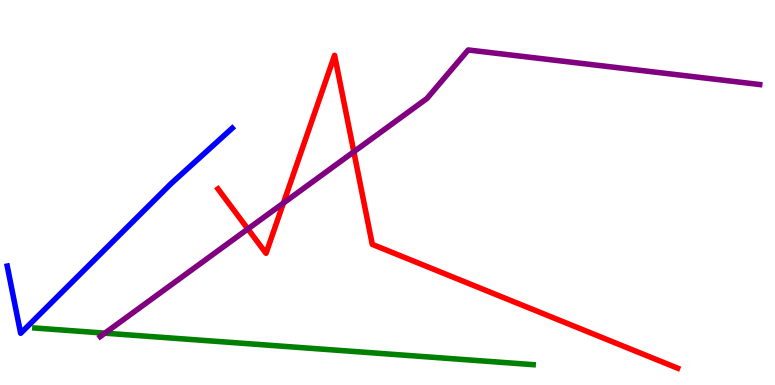[{'lines': ['blue', 'red'], 'intersections': []}, {'lines': ['green', 'red'], 'intersections': []}, {'lines': ['purple', 'red'], 'intersections': [{'x': 3.2, 'y': 4.05}, {'x': 3.66, 'y': 4.73}, {'x': 4.57, 'y': 6.06}]}, {'lines': ['blue', 'green'], 'intersections': []}, {'lines': ['blue', 'purple'], 'intersections': []}, {'lines': ['green', 'purple'], 'intersections': [{'x': 1.35, 'y': 1.35}]}]